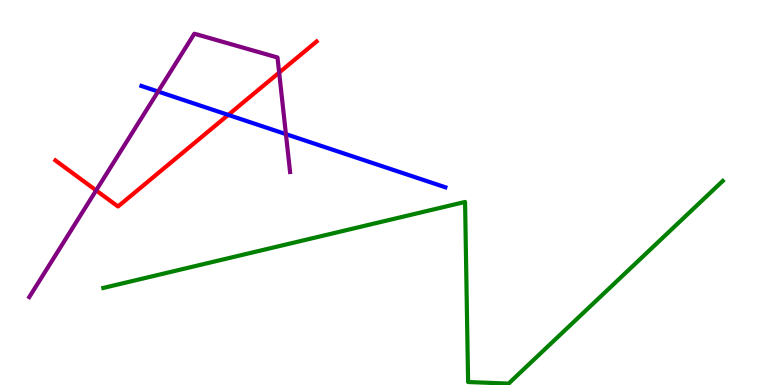[{'lines': ['blue', 'red'], 'intersections': [{'x': 2.94, 'y': 7.02}]}, {'lines': ['green', 'red'], 'intersections': []}, {'lines': ['purple', 'red'], 'intersections': [{'x': 1.24, 'y': 5.05}, {'x': 3.6, 'y': 8.11}]}, {'lines': ['blue', 'green'], 'intersections': []}, {'lines': ['blue', 'purple'], 'intersections': [{'x': 2.04, 'y': 7.62}, {'x': 3.69, 'y': 6.52}]}, {'lines': ['green', 'purple'], 'intersections': []}]